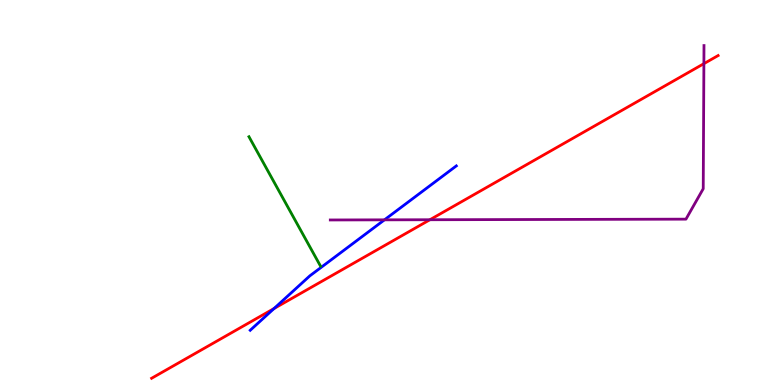[{'lines': ['blue', 'red'], 'intersections': [{'x': 3.54, 'y': 1.99}]}, {'lines': ['green', 'red'], 'intersections': []}, {'lines': ['purple', 'red'], 'intersections': [{'x': 5.55, 'y': 4.29}, {'x': 9.08, 'y': 8.35}]}, {'lines': ['blue', 'green'], 'intersections': []}, {'lines': ['blue', 'purple'], 'intersections': [{'x': 4.96, 'y': 4.29}]}, {'lines': ['green', 'purple'], 'intersections': []}]